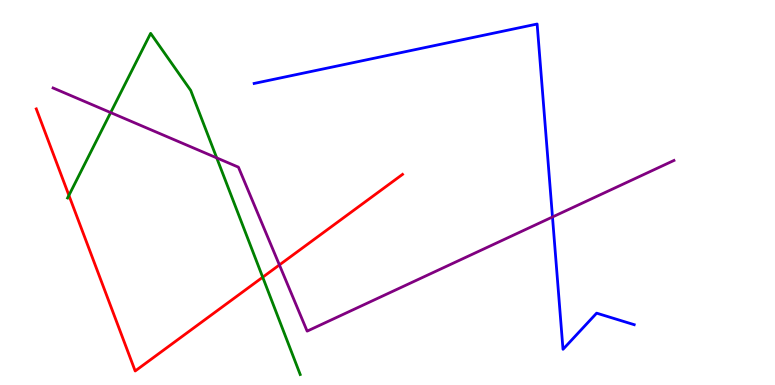[{'lines': ['blue', 'red'], 'intersections': []}, {'lines': ['green', 'red'], 'intersections': [{'x': 0.889, 'y': 4.93}, {'x': 3.39, 'y': 2.8}]}, {'lines': ['purple', 'red'], 'intersections': [{'x': 3.61, 'y': 3.12}]}, {'lines': ['blue', 'green'], 'intersections': []}, {'lines': ['blue', 'purple'], 'intersections': [{'x': 7.13, 'y': 4.36}]}, {'lines': ['green', 'purple'], 'intersections': [{'x': 1.43, 'y': 7.08}, {'x': 2.8, 'y': 5.9}]}]